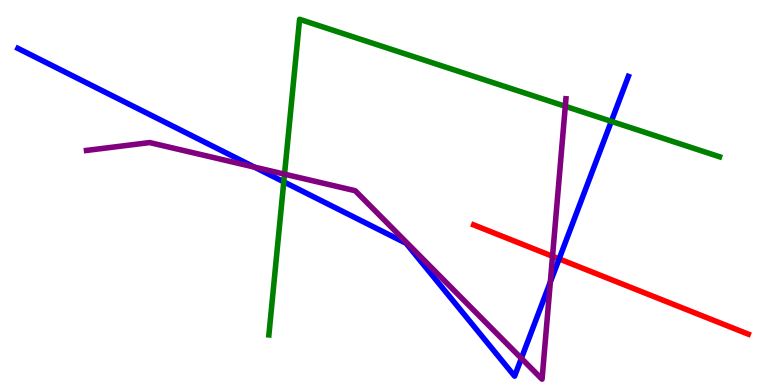[{'lines': ['blue', 'red'], 'intersections': [{'x': 7.21, 'y': 3.28}]}, {'lines': ['green', 'red'], 'intersections': []}, {'lines': ['purple', 'red'], 'intersections': [{'x': 7.13, 'y': 3.34}]}, {'lines': ['blue', 'green'], 'intersections': [{'x': 3.66, 'y': 5.28}, {'x': 7.89, 'y': 6.85}]}, {'lines': ['blue', 'purple'], 'intersections': [{'x': 3.28, 'y': 5.66}, {'x': 6.73, 'y': 0.692}, {'x': 7.1, 'y': 2.67}]}, {'lines': ['green', 'purple'], 'intersections': [{'x': 3.67, 'y': 5.48}, {'x': 7.29, 'y': 7.24}]}]